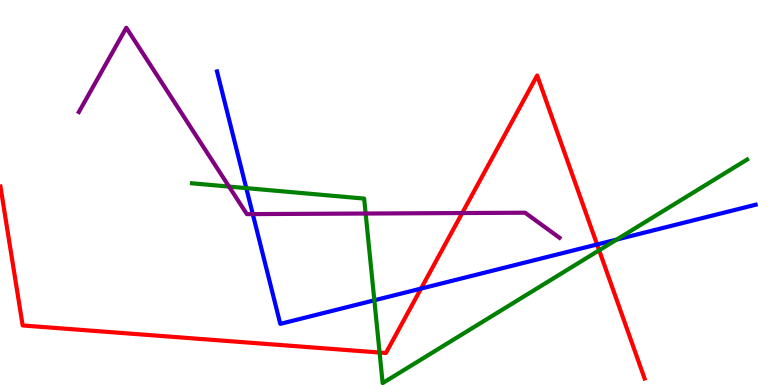[{'lines': ['blue', 'red'], 'intersections': [{'x': 5.43, 'y': 2.5}, {'x': 7.7, 'y': 3.65}]}, {'lines': ['green', 'red'], 'intersections': [{'x': 4.9, 'y': 0.843}, {'x': 7.73, 'y': 3.5}]}, {'lines': ['purple', 'red'], 'intersections': [{'x': 5.96, 'y': 4.47}]}, {'lines': ['blue', 'green'], 'intersections': [{'x': 3.18, 'y': 5.11}, {'x': 4.83, 'y': 2.2}, {'x': 7.96, 'y': 3.78}]}, {'lines': ['blue', 'purple'], 'intersections': [{'x': 3.26, 'y': 4.44}]}, {'lines': ['green', 'purple'], 'intersections': [{'x': 2.96, 'y': 5.15}, {'x': 4.72, 'y': 4.45}]}]